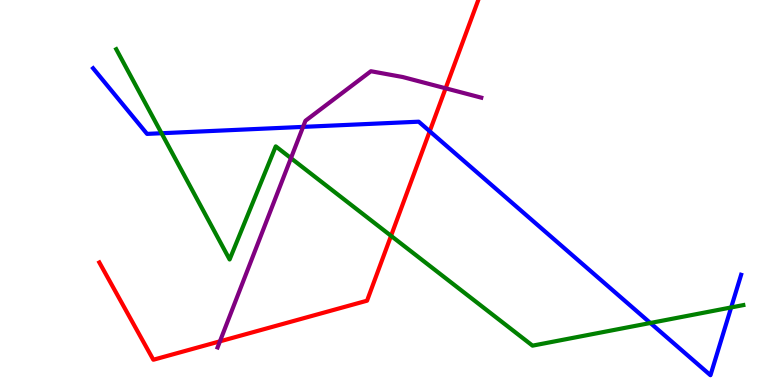[{'lines': ['blue', 'red'], 'intersections': [{'x': 5.54, 'y': 6.59}]}, {'lines': ['green', 'red'], 'intersections': [{'x': 5.05, 'y': 3.87}]}, {'lines': ['purple', 'red'], 'intersections': [{'x': 2.84, 'y': 1.13}, {'x': 5.75, 'y': 7.71}]}, {'lines': ['blue', 'green'], 'intersections': [{'x': 2.08, 'y': 6.54}, {'x': 8.39, 'y': 1.61}, {'x': 9.43, 'y': 2.01}]}, {'lines': ['blue', 'purple'], 'intersections': [{'x': 3.91, 'y': 6.7}]}, {'lines': ['green', 'purple'], 'intersections': [{'x': 3.75, 'y': 5.89}]}]